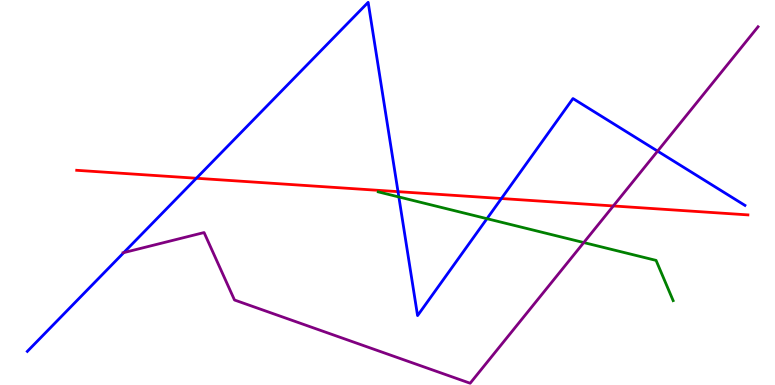[{'lines': ['blue', 'red'], 'intersections': [{'x': 2.53, 'y': 5.37}, {'x': 5.14, 'y': 5.02}, {'x': 6.47, 'y': 4.84}]}, {'lines': ['green', 'red'], 'intersections': []}, {'lines': ['purple', 'red'], 'intersections': [{'x': 7.91, 'y': 4.65}]}, {'lines': ['blue', 'green'], 'intersections': [{'x': 5.15, 'y': 4.88}, {'x': 6.28, 'y': 4.32}]}, {'lines': ['blue', 'purple'], 'intersections': [{'x': 1.6, 'y': 3.44}, {'x': 8.49, 'y': 6.07}]}, {'lines': ['green', 'purple'], 'intersections': [{'x': 7.53, 'y': 3.7}]}]